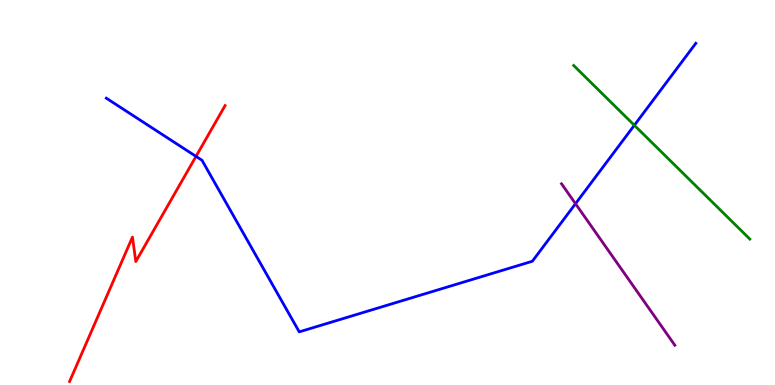[{'lines': ['blue', 'red'], 'intersections': [{'x': 2.53, 'y': 5.94}]}, {'lines': ['green', 'red'], 'intersections': []}, {'lines': ['purple', 'red'], 'intersections': []}, {'lines': ['blue', 'green'], 'intersections': [{'x': 8.19, 'y': 6.75}]}, {'lines': ['blue', 'purple'], 'intersections': [{'x': 7.43, 'y': 4.71}]}, {'lines': ['green', 'purple'], 'intersections': []}]